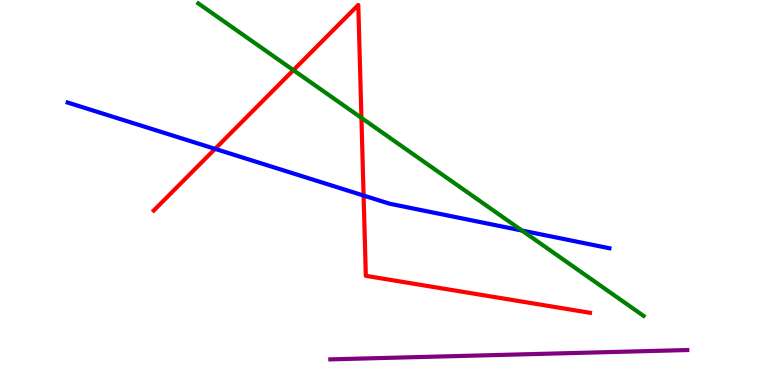[{'lines': ['blue', 'red'], 'intersections': [{'x': 2.78, 'y': 6.13}, {'x': 4.69, 'y': 4.92}]}, {'lines': ['green', 'red'], 'intersections': [{'x': 3.79, 'y': 8.18}, {'x': 4.66, 'y': 6.94}]}, {'lines': ['purple', 'red'], 'intersections': []}, {'lines': ['blue', 'green'], 'intersections': [{'x': 6.73, 'y': 4.01}]}, {'lines': ['blue', 'purple'], 'intersections': []}, {'lines': ['green', 'purple'], 'intersections': []}]